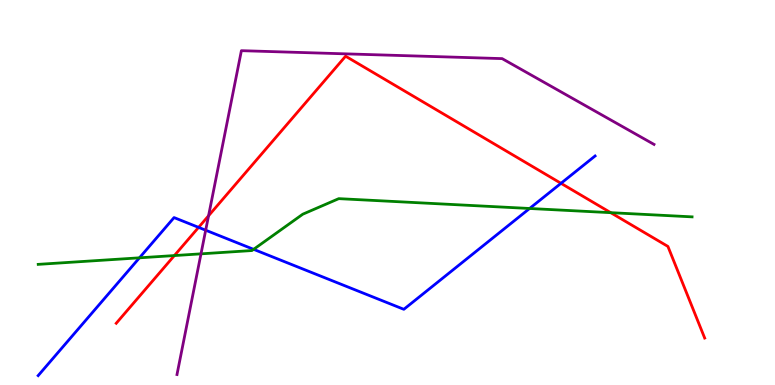[{'lines': ['blue', 'red'], 'intersections': [{'x': 2.56, 'y': 4.09}, {'x': 7.24, 'y': 5.24}]}, {'lines': ['green', 'red'], 'intersections': [{'x': 2.25, 'y': 3.36}, {'x': 7.88, 'y': 4.48}]}, {'lines': ['purple', 'red'], 'intersections': [{'x': 2.69, 'y': 4.4}]}, {'lines': ['blue', 'green'], 'intersections': [{'x': 1.8, 'y': 3.3}, {'x': 3.27, 'y': 3.52}, {'x': 6.83, 'y': 4.58}]}, {'lines': ['blue', 'purple'], 'intersections': [{'x': 2.65, 'y': 4.02}]}, {'lines': ['green', 'purple'], 'intersections': [{'x': 2.59, 'y': 3.41}]}]